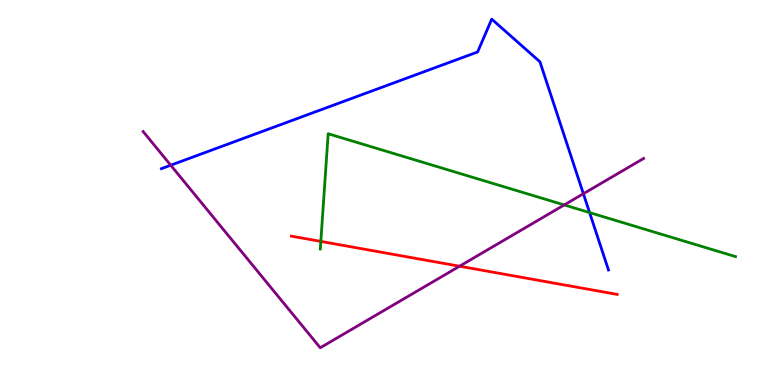[{'lines': ['blue', 'red'], 'intersections': []}, {'lines': ['green', 'red'], 'intersections': [{'x': 4.14, 'y': 3.73}]}, {'lines': ['purple', 'red'], 'intersections': [{'x': 5.93, 'y': 3.09}]}, {'lines': ['blue', 'green'], 'intersections': [{'x': 7.61, 'y': 4.48}]}, {'lines': ['blue', 'purple'], 'intersections': [{'x': 2.2, 'y': 5.71}, {'x': 7.53, 'y': 4.97}]}, {'lines': ['green', 'purple'], 'intersections': [{'x': 7.28, 'y': 4.68}]}]